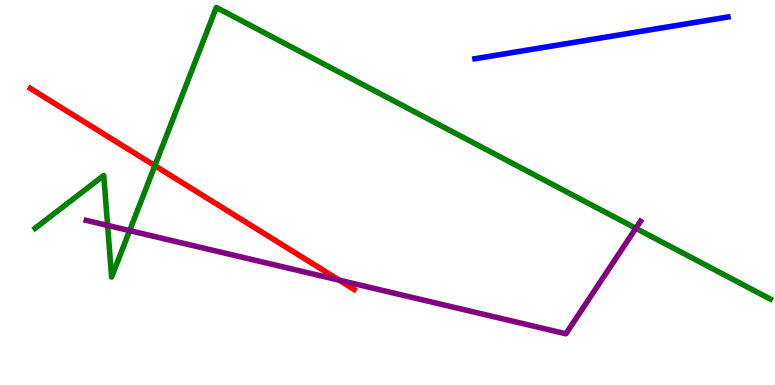[{'lines': ['blue', 'red'], 'intersections': []}, {'lines': ['green', 'red'], 'intersections': [{'x': 2.0, 'y': 5.7}]}, {'lines': ['purple', 'red'], 'intersections': [{'x': 4.38, 'y': 2.72}]}, {'lines': ['blue', 'green'], 'intersections': []}, {'lines': ['blue', 'purple'], 'intersections': []}, {'lines': ['green', 'purple'], 'intersections': [{'x': 1.39, 'y': 4.15}, {'x': 1.67, 'y': 4.01}, {'x': 8.2, 'y': 4.07}]}]